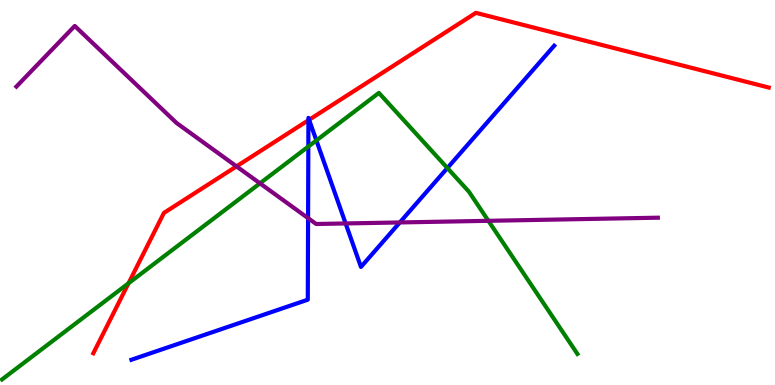[{'lines': ['blue', 'red'], 'intersections': [{'x': 3.98, 'y': 6.88}, {'x': 3.99, 'y': 6.89}]}, {'lines': ['green', 'red'], 'intersections': [{'x': 1.66, 'y': 2.64}]}, {'lines': ['purple', 'red'], 'intersections': [{'x': 3.05, 'y': 5.68}]}, {'lines': ['blue', 'green'], 'intersections': [{'x': 3.98, 'y': 6.19}, {'x': 4.08, 'y': 6.35}, {'x': 5.77, 'y': 5.64}]}, {'lines': ['blue', 'purple'], 'intersections': [{'x': 3.98, 'y': 4.33}, {'x': 4.46, 'y': 4.2}, {'x': 5.16, 'y': 4.22}]}, {'lines': ['green', 'purple'], 'intersections': [{'x': 3.35, 'y': 5.24}, {'x': 6.3, 'y': 4.26}]}]